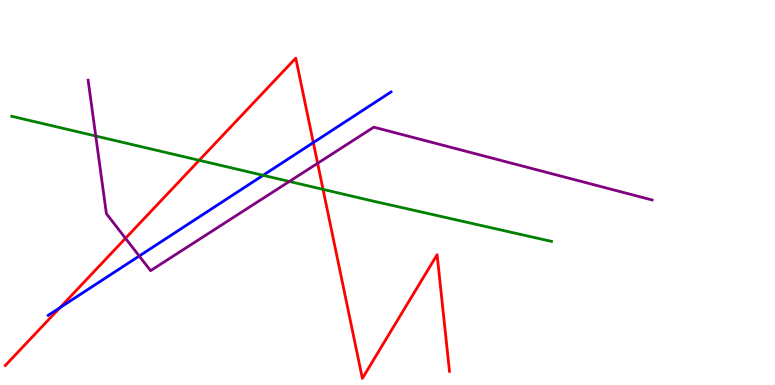[{'lines': ['blue', 'red'], 'intersections': [{'x': 0.773, 'y': 2.01}, {'x': 4.04, 'y': 6.3}]}, {'lines': ['green', 'red'], 'intersections': [{'x': 2.57, 'y': 5.84}, {'x': 4.17, 'y': 5.08}]}, {'lines': ['purple', 'red'], 'intersections': [{'x': 1.62, 'y': 3.81}, {'x': 4.1, 'y': 5.76}]}, {'lines': ['blue', 'green'], 'intersections': [{'x': 3.39, 'y': 5.45}]}, {'lines': ['blue', 'purple'], 'intersections': [{'x': 1.8, 'y': 3.35}]}, {'lines': ['green', 'purple'], 'intersections': [{'x': 1.24, 'y': 6.47}, {'x': 3.73, 'y': 5.29}]}]